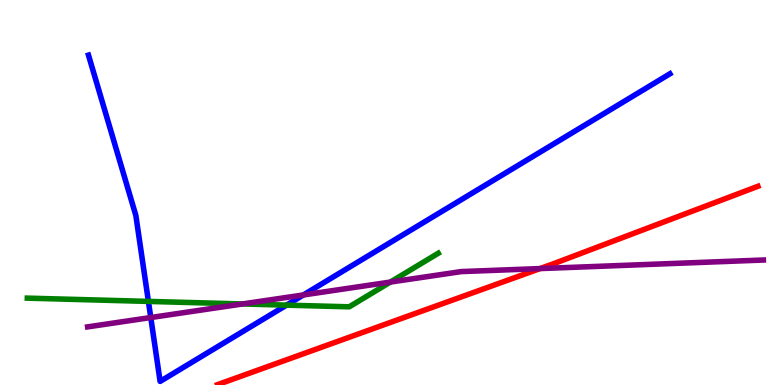[{'lines': ['blue', 'red'], 'intersections': []}, {'lines': ['green', 'red'], 'intersections': []}, {'lines': ['purple', 'red'], 'intersections': [{'x': 6.97, 'y': 3.02}]}, {'lines': ['blue', 'green'], 'intersections': [{'x': 1.92, 'y': 2.17}, {'x': 3.7, 'y': 2.07}]}, {'lines': ['blue', 'purple'], 'intersections': [{'x': 1.95, 'y': 1.75}, {'x': 3.91, 'y': 2.34}]}, {'lines': ['green', 'purple'], 'intersections': [{'x': 3.13, 'y': 2.11}, {'x': 5.04, 'y': 2.67}]}]